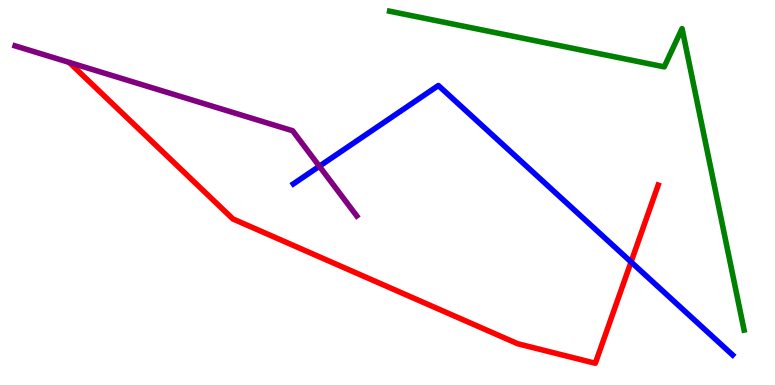[{'lines': ['blue', 'red'], 'intersections': [{'x': 8.14, 'y': 3.2}]}, {'lines': ['green', 'red'], 'intersections': []}, {'lines': ['purple', 'red'], 'intersections': []}, {'lines': ['blue', 'green'], 'intersections': []}, {'lines': ['blue', 'purple'], 'intersections': [{'x': 4.12, 'y': 5.68}]}, {'lines': ['green', 'purple'], 'intersections': []}]